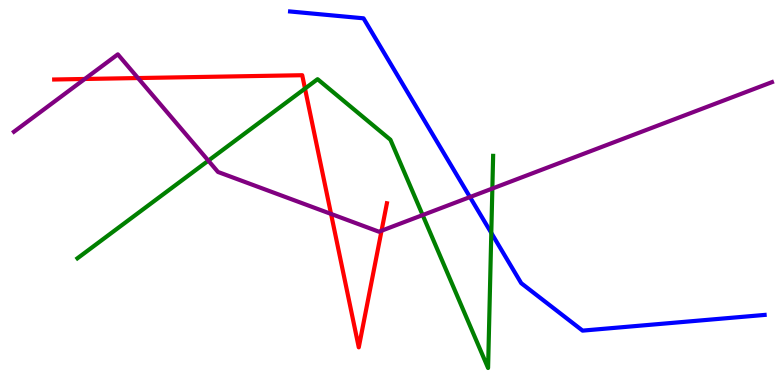[{'lines': ['blue', 'red'], 'intersections': []}, {'lines': ['green', 'red'], 'intersections': [{'x': 3.94, 'y': 7.7}]}, {'lines': ['purple', 'red'], 'intersections': [{'x': 1.09, 'y': 7.95}, {'x': 1.78, 'y': 7.97}, {'x': 4.27, 'y': 4.44}, {'x': 4.92, 'y': 4.01}]}, {'lines': ['blue', 'green'], 'intersections': [{'x': 6.34, 'y': 3.95}]}, {'lines': ['blue', 'purple'], 'intersections': [{'x': 6.06, 'y': 4.88}]}, {'lines': ['green', 'purple'], 'intersections': [{'x': 2.69, 'y': 5.83}, {'x': 5.45, 'y': 4.41}, {'x': 6.35, 'y': 5.1}]}]